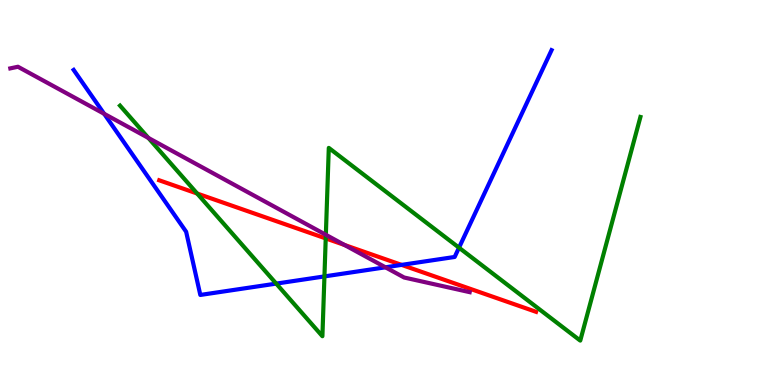[{'lines': ['blue', 'red'], 'intersections': [{'x': 5.18, 'y': 3.12}]}, {'lines': ['green', 'red'], 'intersections': [{'x': 2.54, 'y': 4.97}, {'x': 4.2, 'y': 3.81}]}, {'lines': ['purple', 'red'], 'intersections': [{'x': 4.45, 'y': 3.64}]}, {'lines': ['blue', 'green'], 'intersections': [{'x': 3.56, 'y': 2.63}, {'x': 4.19, 'y': 2.82}, {'x': 5.92, 'y': 3.57}]}, {'lines': ['blue', 'purple'], 'intersections': [{'x': 1.34, 'y': 7.04}, {'x': 4.97, 'y': 3.06}]}, {'lines': ['green', 'purple'], 'intersections': [{'x': 1.91, 'y': 6.42}, {'x': 4.2, 'y': 3.9}]}]